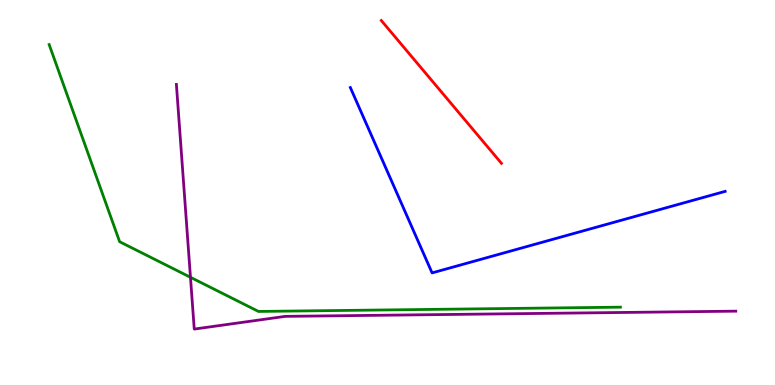[{'lines': ['blue', 'red'], 'intersections': []}, {'lines': ['green', 'red'], 'intersections': []}, {'lines': ['purple', 'red'], 'intersections': []}, {'lines': ['blue', 'green'], 'intersections': []}, {'lines': ['blue', 'purple'], 'intersections': []}, {'lines': ['green', 'purple'], 'intersections': [{'x': 2.46, 'y': 2.8}]}]